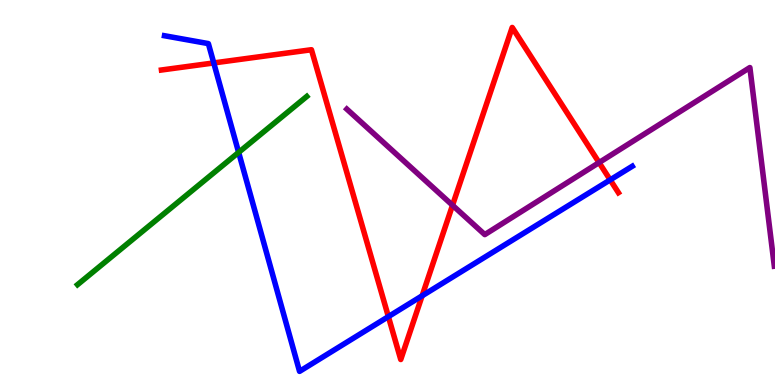[{'lines': ['blue', 'red'], 'intersections': [{'x': 2.76, 'y': 8.37}, {'x': 5.01, 'y': 1.78}, {'x': 5.45, 'y': 2.32}, {'x': 7.87, 'y': 5.33}]}, {'lines': ['green', 'red'], 'intersections': []}, {'lines': ['purple', 'red'], 'intersections': [{'x': 5.84, 'y': 4.67}, {'x': 7.73, 'y': 5.78}]}, {'lines': ['blue', 'green'], 'intersections': [{'x': 3.08, 'y': 6.04}]}, {'lines': ['blue', 'purple'], 'intersections': []}, {'lines': ['green', 'purple'], 'intersections': []}]